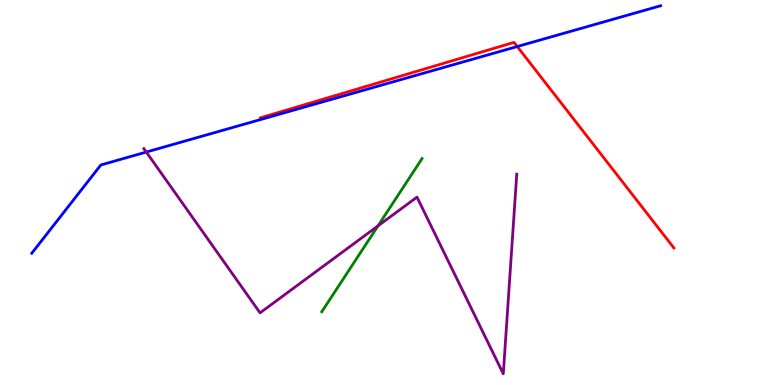[{'lines': ['blue', 'red'], 'intersections': [{'x': 6.67, 'y': 8.79}]}, {'lines': ['green', 'red'], 'intersections': []}, {'lines': ['purple', 'red'], 'intersections': []}, {'lines': ['blue', 'green'], 'intersections': []}, {'lines': ['blue', 'purple'], 'intersections': [{'x': 1.89, 'y': 6.05}]}, {'lines': ['green', 'purple'], 'intersections': [{'x': 4.88, 'y': 4.13}]}]